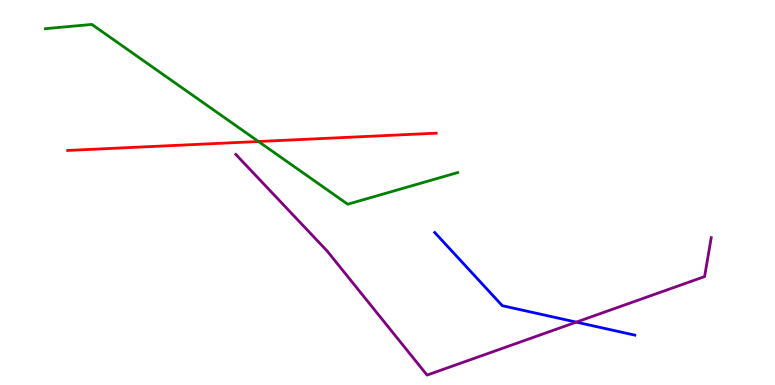[{'lines': ['blue', 'red'], 'intersections': []}, {'lines': ['green', 'red'], 'intersections': [{'x': 3.34, 'y': 6.32}]}, {'lines': ['purple', 'red'], 'intersections': []}, {'lines': ['blue', 'green'], 'intersections': []}, {'lines': ['blue', 'purple'], 'intersections': [{'x': 7.44, 'y': 1.63}]}, {'lines': ['green', 'purple'], 'intersections': []}]